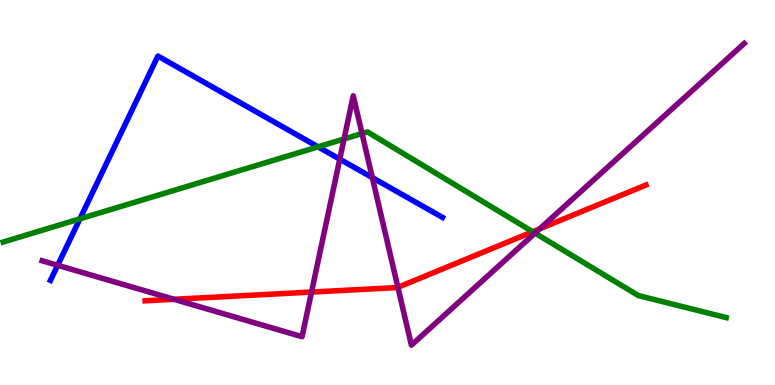[{'lines': ['blue', 'red'], 'intersections': []}, {'lines': ['green', 'red'], 'intersections': [{'x': 6.87, 'y': 3.98}]}, {'lines': ['purple', 'red'], 'intersections': [{'x': 2.25, 'y': 2.23}, {'x': 4.02, 'y': 2.41}, {'x': 5.13, 'y': 2.54}, {'x': 6.96, 'y': 4.06}]}, {'lines': ['blue', 'green'], 'intersections': [{'x': 1.03, 'y': 4.32}, {'x': 4.1, 'y': 6.19}]}, {'lines': ['blue', 'purple'], 'intersections': [{'x': 0.744, 'y': 3.11}, {'x': 4.38, 'y': 5.87}, {'x': 4.8, 'y': 5.39}]}, {'lines': ['green', 'purple'], 'intersections': [{'x': 4.44, 'y': 6.39}, {'x': 4.67, 'y': 6.53}, {'x': 6.9, 'y': 3.95}]}]